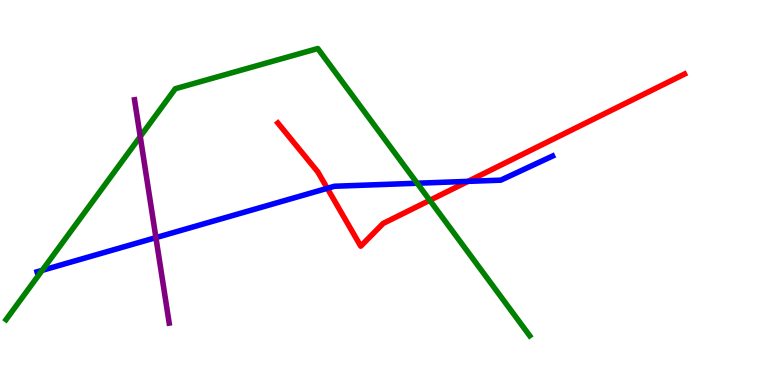[{'lines': ['blue', 'red'], 'intersections': [{'x': 4.22, 'y': 5.11}, {'x': 6.04, 'y': 5.29}]}, {'lines': ['green', 'red'], 'intersections': [{'x': 5.55, 'y': 4.8}]}, {'lines': ['purple', 'red'], 'intersections': []}, {'lines': ['blue', 'green'], 'intersections': [{'x': 0.544, 'y': 2.98}, {'x': 5.38, 'y': 5.24}]}, {'lines': ['blue', 'purple'], 'intersections': [{'x': 2.01, 'y': 3.83}]}, {'lines': ['green', 'purple'], 'intersections': [{'x': 1.81, 'y': 6.45}]}]